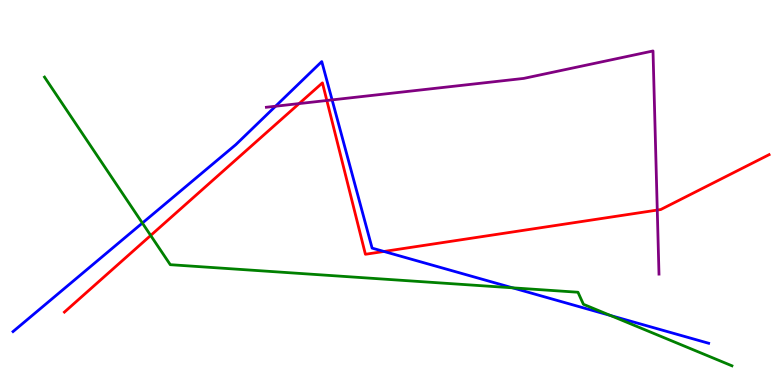[{'lines': ['blue', 'red'], 'intersections': [{'x': 4.95, 'y': 3.47}]}, {'lines': ['green', 'red'], 'intersections': [{'x': 1.94, 'y': 3.88}]}, {'lines': ['purple', 'red'], 'intersections': [{'x': 3.86, 'y': 7.31}, {'x': 4.22, 'y': 7.39}, {'x': 8.48, 'y': 4.54}]}, {'lines': ['blue', 'green'], 'intersections': [{'x': 1.84, 'y': 4.21}, {'x': 6.61, 'y': 2.52}, {'x': 7.88, 'y': 1.8}]}, {'lines': ['blue', 'purple'], 'intersections': [{'x': 3.56, 'y': 7.24}, {'x': 4.29, 'y': 7.41}]}, {'lines': ['green', 'purple'], 'intersections': []}]